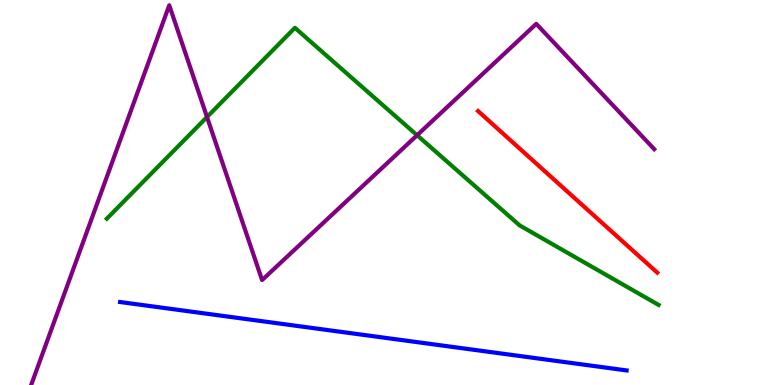[{'lines': ['blue', 'red'], 'intersections': []}, {'lines': ['green', 'red'], 'intersections': []}, {'lines': ['purple', 'red'], 'intersections': []}, {'lines': ['blue', 'green'], 'intersections': []}, {'lines': ['blue', 'purple'], 'intersections': []}, {'lines': ['green', 'purple'], 'intersections': [{'x': 2.67, 'y': 6.96}, {'x': 5.38, 'y': 6.49}]}]